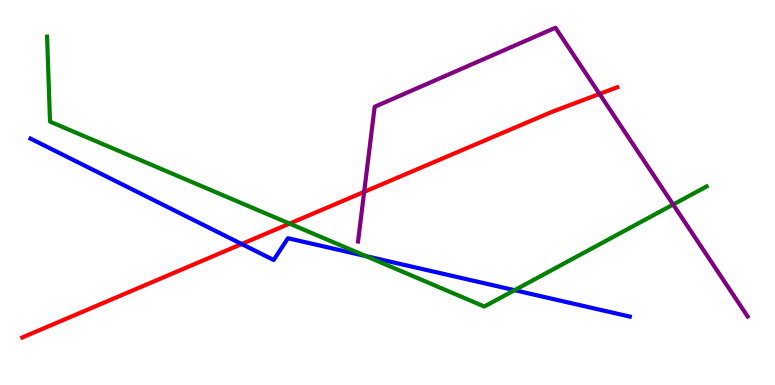[{'lines': ['blue', 'red'], 'intersections': [{'x': 3.12, 'y': 3.66}]}, {'lines': ['green', 'red'], 'intersections': [{'x': 3.74, 'y': 4.19}]}, {'lines': ['purple', 'red'], 'intersections': [{'x': 4.7, 'y': 5.02}, {'x': 7.74, 'y': 7.56}]}, {'lines': ['blue', 'green'], 'intersections': [{'x': 4.72, 'y': 3.35}, {'x': 6.64, 'y': 2.46}]}, {'lines': ['blue', 'purple'], 'intersections': []}, {'lines': ['green', 'purple'], 'intersections': [{'x': 8.69, 'y': 4.69}]}]